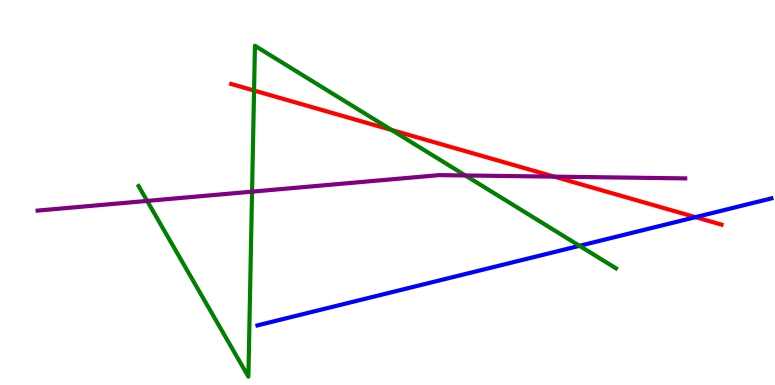[{'lines': ['blue', 'red'], 'intersections': [{'x': 8.97, 'y': 4.36}]}, {'lines': ['green', 'red'], 'intersections': [{'x': 3.28, 'y': 7.65}, {'x': 5.05, 'y': 6.62}]}, {'lines': ['purple', 'red'], 'intersections': [{'x': 7.15, 'y': 5.41}]}, {'lines': ['blue', 'green'], 'intersections': [{'x': 7.48, 'y': 3.62}]}, {'lines': ['blue', 'purple'], 'intersections': []}, {'lines': ['green', 'purple'], 'intersections': [{'x': 1.9, 'y': 4.78}, {'x': 3.25, 'y': 5.02}, {'x': 6.0, 'y': 5.44}]}]